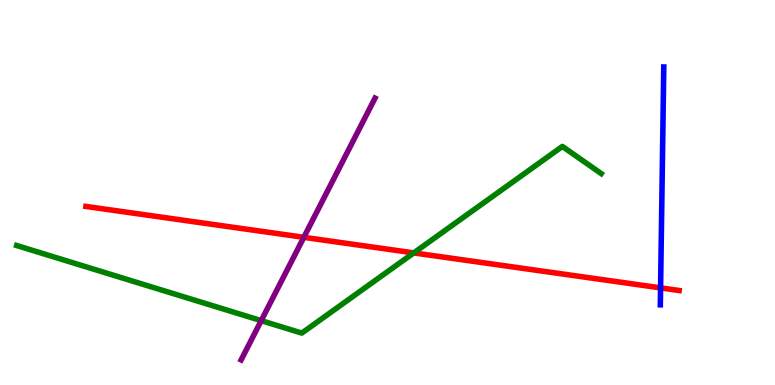[{'lines': ['blue', 'red'], 'intersections': [{'x': 8.52, 'y': 2.52}]}, {'lines': ['green', 'red'], 'intersections': [{'x': 5.34, 'y': 3.43}]}, {'lines': ['purple', 'red'], 'intersections': [{'x': 3.92, 'y': 3.84}]}, {'lines': ['blue', 'green'], 'intersections': []}, {'lines': ['blue', 'purple'], 'intersections': []}, {'lines': ['green', 'purple'], 'intersections': [{'x': 3.37, 'y': 1.67}]}]